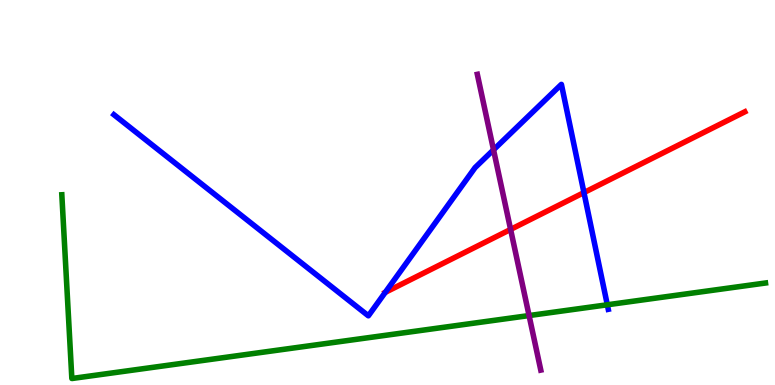[{'lines': ['blue', 'red'], 'intersections': [{'x': 4.97, 'y': 2.41}, {'x': 7.53, 'y': 5.0}]}, {'lines': ['green', 'red'], 'intersections': []}, {'lines': ['purple', 'red'], 'intersections': [{'x': 6.59, 'y': 4.04}]}, {'lines': ['blue', 'green'], 'intersections': [{'x': 7.84, 'y': 2.08}]}, {'lines': ['blue', 'purple'], 'intersections': [{'x': 6.37, 'y': 6.11}]}, {'lines': ['green', 'purple'], 'intersections': [{'x': 6.83, 'y': 1.8}]}]